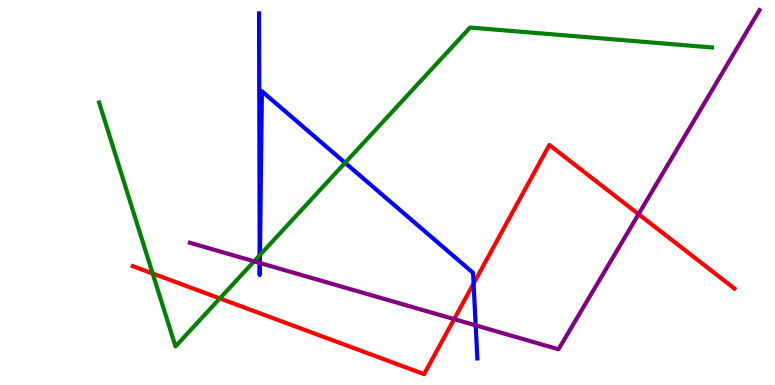[{'lines': ['blue', 'red'], 'intersections': [{'x': 6.11, 'y': 2.63}]}, {'lines': ['green', 'red'], 'intersections': [{'x': 1.97, 'y': 2.9}, {'x': 2.84, 'y': 2.25}]}, {'lines': ['purple', 'red'], 'intersections': [{'x': 5.86, 'y': 1.71}, {'x': 8.24, 'y': 4.44}]}, {'lines': ['blue', 'green'], 'intersections': [{'x': 3.35, 'y': 3.37}, {'x': 3.35, 'y': 3.38}, {'x': 4.45, 'y': 5.77}]}, {'lines': ['blue', 'purple'], 'intersections': [{'x': 3.35, 'y': 3.17}, {'x': 3.35, 'y': 3.17}, {'x': 6.14, 'y': 1.55}]}, {'lines': ['green', 'purple'], 'intersections': [{'x': 3.28, 'y': 3.21}]}]